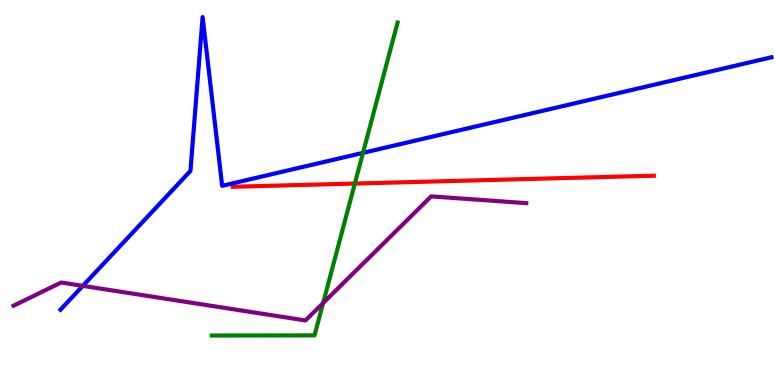[{'lines': ['blue', 'red'], 'intersections': []}, {'lines': ['green', 'red'], 'intersections': [{'x': 4.58, 'y': 5.23}]}, {'lines': ['purple', 'red'], 'intersections': []}, {'lines': ['blue', 'green'], 'intersections': [{'x': 4.68, 'y': 6.03}]}, {'lines': ['blue', 'purple'], 'intersections': [{'x': 1.07, 'y': 2.57}]}, {'lines': ['green', 'purple'], 'intersections': [{'x': 4.17, 'y': 2.13}]}]